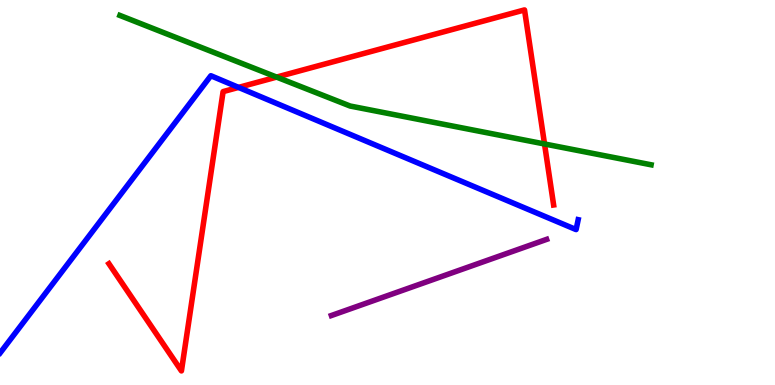[{'lines': ['blue', 'red'], 'intersections': [{'x': 3.08, 'y': 7.73}]}, {'lines': ['green', 'red'], 'intersections': [{'x': 3.57, 'y': 8.0}, {'x': 7.03, 'y': 6.26}]}, {'lines': ['purple', 'red'], 'intersections': []}, {'lines': ['blue', 'green'], 'intersections': []}, {'lines': ['blue', 'purple'], 'intersections': []}, {'lines': ['green', 'purple'], 'intersections': []}]